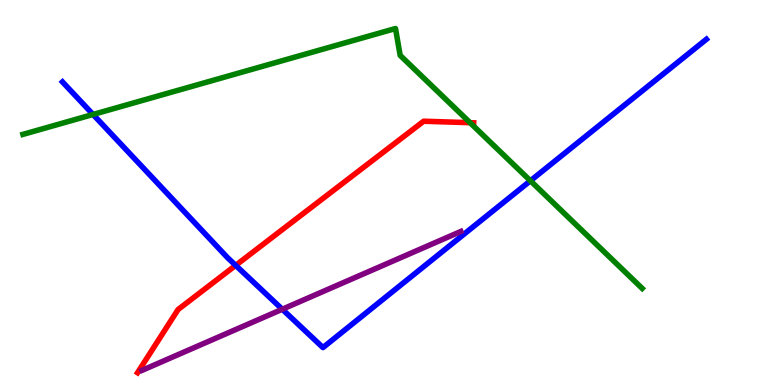[{'lines': ['blue', 'red'], 'intersections': [{'x': 3.04, 'y': 3.11}]}, {'lines': ['green', 'red'], 'intersections': [{'x': 6.07, 'y': 6.81}]}, {'lines': ['purple', 'red'], 'intersections': []}, {'lines': ['blue', 'green'], 'intersections': [{'x': 1.2, 'y': 7.03}, {'x': 6.84, 'y': 5.3}]}, {'lines': ['blue', 'purple'], 'intersections': [{'x': 3.64, 'y': 1.97}]}, {'lines': ['green', 'purple'], 'intersections': []}]